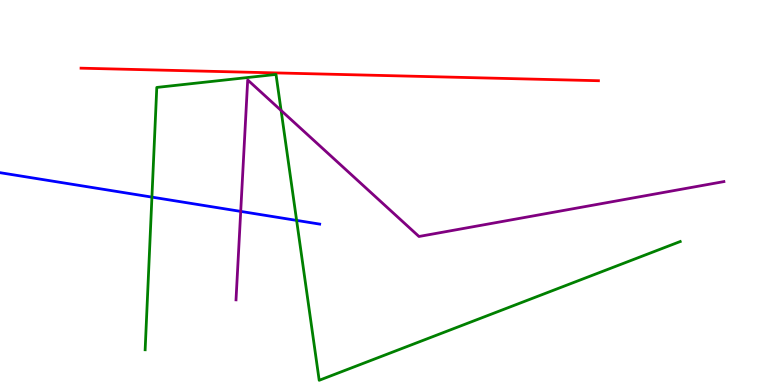[{'lines': ['blue', 'red'], 'intersections': []}, {'lines': ['green', 'red'], 'intersections': []}, {'lines': ['purple', 'red'], 'intersections': []}, {'lines': ['blue', 'green'], 'intersections': [{'x': 1.96, 'y': 4.88}, {'x': 3.83, 'y': 4.28}]}, {'lines': ['blue', 'purple'], 'intersections': [{'x': 3.11, 'y': 4.51}]}, {'lines': ['green', 'purple'], 'intersections': [{'x': 3.63, 'y': 7.13}]}]